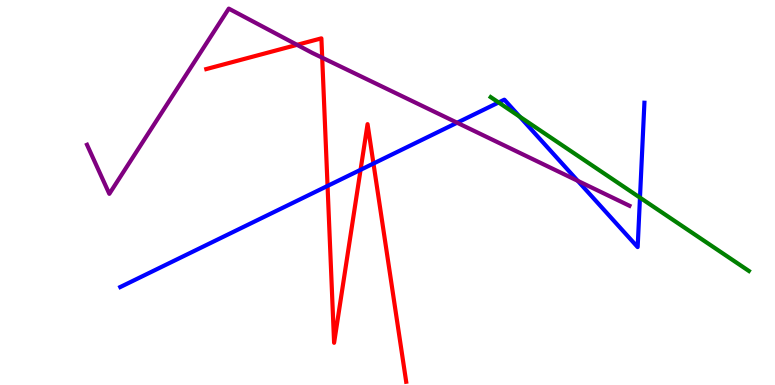[{'lines': ['blue', 'red'], 'intersections': [{'x': 4.23, 'y': 5.17}, {'x': 4.65, 'y': 5.59}, {'x': 4.82, 'y': 5.75}]}, {'lines': ['green', 'red'], 'intersections': []}, {'lines': ['purple', 'red'], 'intersections': [{'x': 3.83, 'y': 8.84}, {'x': 4.16, 'y': 8.5}]}, {'lines': ['blue', 'green'], 'intersections': [{'x': 6.43, 'y': 7.34}, {'x': 6.71, 'y': 6.97}, {'x': 8.26, 'y': 4.87}]}, {'lines': ['blue', 'purple'], 'intersections': [{'x': 5.9, 'y': 6.81}, {'x': 7.45, 'y': 5.3}]}, {'lines': ['green', 'purple'], 'intersections': []}]